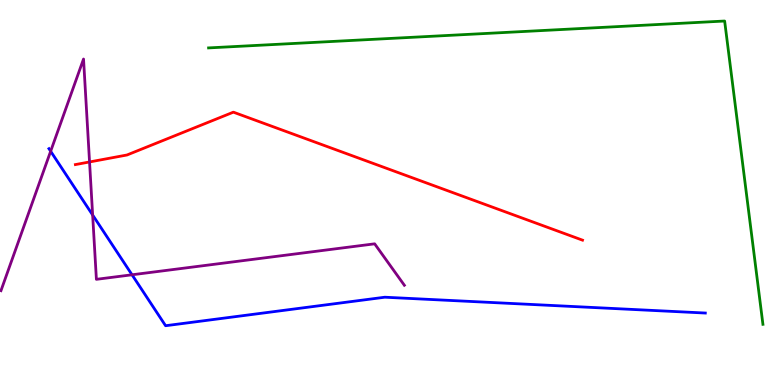[{'lines': ['blue', 'red'], 'intersections': []}, {'lines': ['green', 'red'], 'intersections': []}, {'lines': ['purple', 'red'], 'intersections': [{'x': 1.16, 'y': 5.79}]}, {'lines': ['blue', 'green'], 'intersections': []}, {'lines': ['blue', 'purple'], 'intersections': [{'x': 0.654, 'y': 6.07}, {'x': 1.2, 'y': 4.42}, {'x': 1.7, 'y': 2.86}]}, {'lines': ['green', 'purple'], 'intersections': []}]